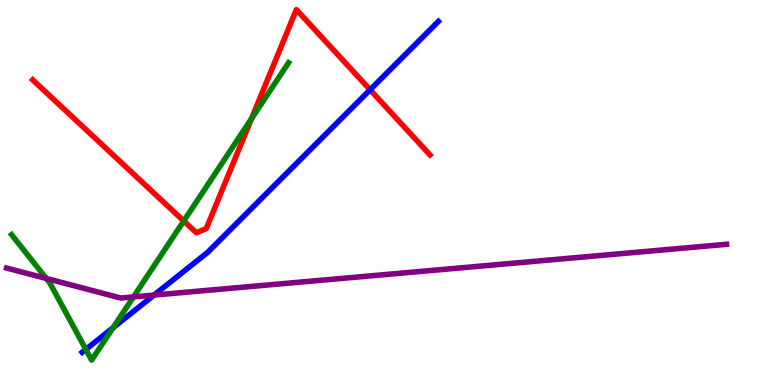[{'lines': ['blue', 'red'], 'intersections': [{'x': 4.78, 'y': 7.67}]}, {'lines': ['green', 'red'], 'intersections': [{'x': 2.37, 'y': 4.26}, {'x': 3.24, 'y': 6.92}]}, {'lines': ['purple', 'red'], 'intersections': []}, {'lines': ['blue', 'green'], 'intersections': [{'x': 1.11, 'y': 0.924}, {'x': 1.46, 'y': 1.49}]}, {'lines': ['blue', 'purple'], 'intersections': [{'x': 1.99, 'y': 2.34}]}, {'lines': ['green', 'purple'], 'intersections': [{'x': 0.598, 'y': 2.77}, {'x': 1.72, 'y': 2.29}]}]